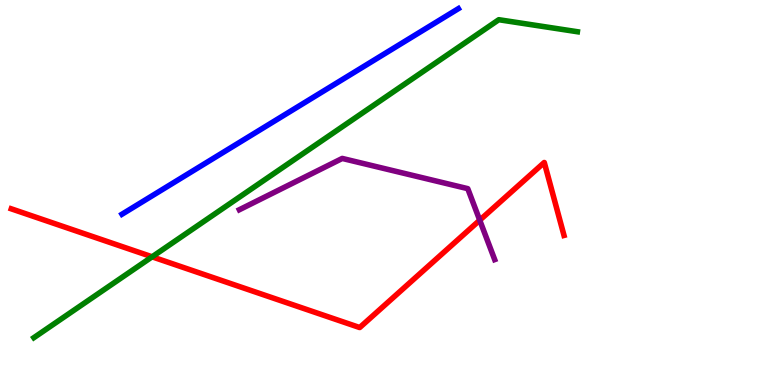[{'lines': ['blue', 'red'], 'intersections': []}, {'lines': ['green', 'red'], 'intersections': [{'x': 1.96, 'y': 3.33}]}, {'lines': ['purple', 'red'], 'intersections': [{'x': 6.19, 'y': 4.28}]}, {'lines': ['blue', 'green'], 'intersections': []}, {'lines': ['blue', 'purple'], 'intersections': []}, {'lines': ['green', 'purple'], 'intersections': []}]